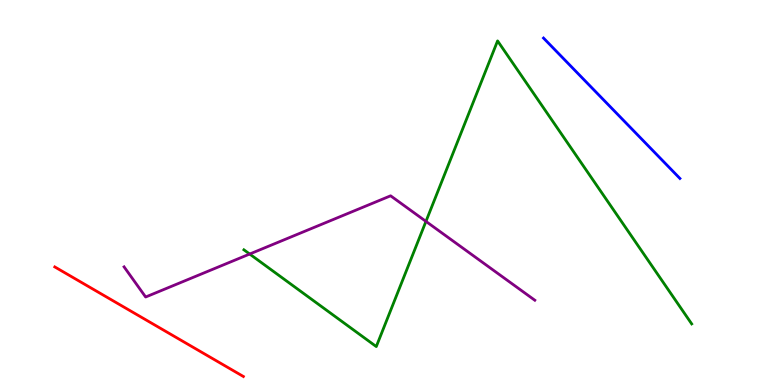[{'lines': ['blue', 'red'], 'intersections': []}, {'lines': ['green', 'red'], 'intersections': []}, {'lines': ['purple', 'red'], 'intersections': []}, {'lines': ['blue', 'green'], 'intersections': []}, {'lines': ['blue', 'purple'], 'intersections': []}, {'lines': ['green', 'purple'], 'intersections': [{'x': 3.22, 'y': 3.4}, {'x': 5.5, 'y': 4.25}]}]